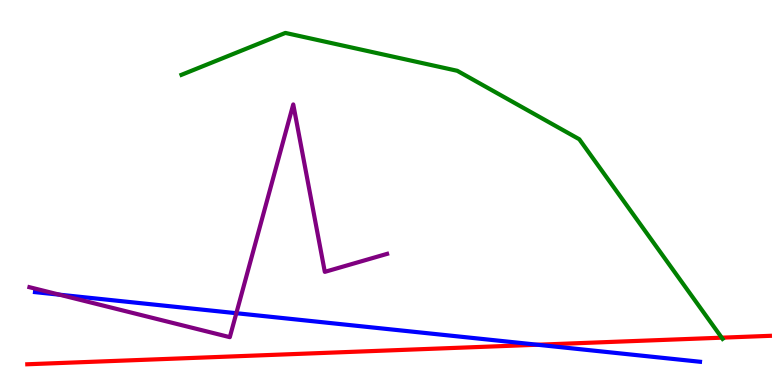[{'lines': ['blue', 'red'], 'intersections': [{'x': 6.93, 'y': 1.05}]}, {'lines': ['green', 'red'], 'intersections': [{'x': 9.31, 'y': 1.23}]}, {'lines': ['purple', 'red'], 'intersections': []}, {'lines': ['blue', 'green'], 'intersections': []}, {'lines': ['blue', 'purple'], 'intersections': [{'x': 0.767, 'y': 2.35}, {'x': 3.05, 'y': 1.86}]}, {'lines': ['green', 'purple'], 'intersections': []}]